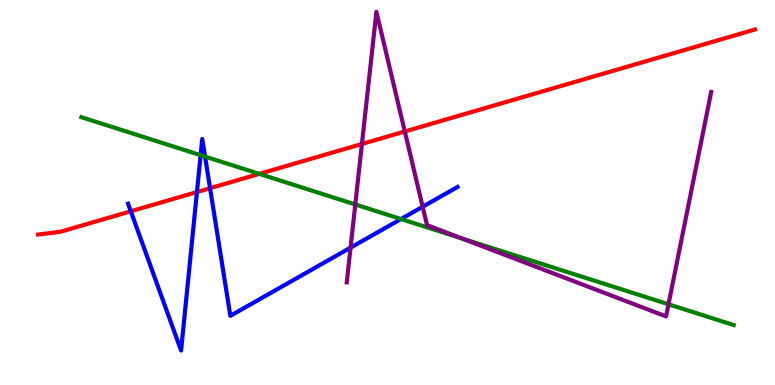[{'lines': ['blue', 'red'], 'intersections': [{'x': 1.69, 'y': 4.51}, {'x': 2.54, 'y': 5.01}, {'x': 2.71, 'y': 5.11}]}, {'lines': ['green', 'red'], 'intersections': [{'x': 3.35, 'y': 5.48}]}, {'lines': ['purple', 'red'], 'intersections': [{'x': 4.67, 'y': 6.26}, {'x': 5.22, 'y': 6.58}]}, {'lines': ['blue', 'green'], 'intersections': [{'x': 2.59, 'y': 5.97}, {'x': 2.65, 'y': 5.93}, {'x': 5.17, 'y': 4.31}]}, {'lines': ['blue', 'purple'], 'intersections': [{'x': 4.52, 'y': 3.57}, {'x': 5.45, 'y': 4.63}]}, {'lines': ['green', 'purple'], 'intersections': [{'x': 4.58, 'y': 4.69}, {'x': 5.96, 'y': 3.81}, {'x': 8.63, 'y': 2.1}]}]